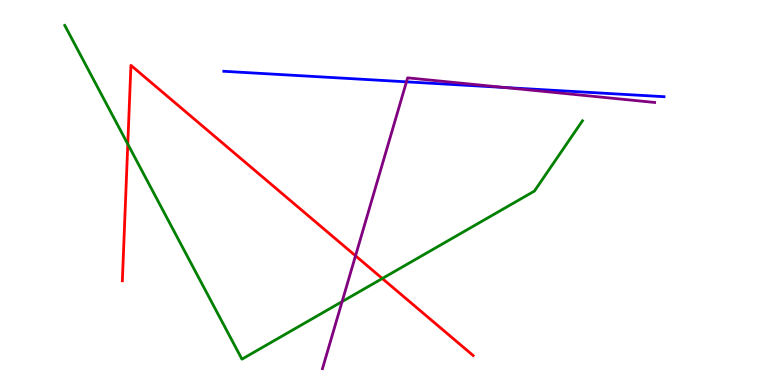[{'lines': ['blue', 'red'], 'intersections': []}, {'lines': ['green', 'red'], 'intersections': [{'x': 1.65, 'y': 6.26}, {'x': 4.93, 'y': 2.77}]}, {'lines': ['purple', 'red'], 'intersections': [{'x': 4.59, 'y': 3.36}]}, {'lines': ['blue', 'green'], 'intersections': []}, {'lines': ['blue', 'purple'], 'intersections': [{'x': 5.24, 'y': 7.87}, {'x': 6.51, 'y': 7.73}]}, {'lines': ['green', 'purple'], 'intersections': [{'x': 4.41, 'y': 2.17}]}]